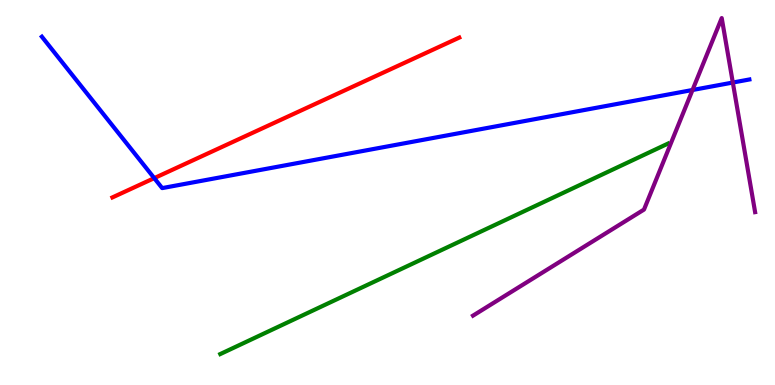[{'lines': ['blue', 'red'], 'intersections': [{'x': 1.99, 'y': 5.37}]}, {'lines': ['green', 'red'], 'intersections': []}, {'lines': ['purple', 'red'], 'intersections': []}, {'lines': ['blue', 'green'], 'intersections': []}, {'lines': ['blue', 'purple'], 'intersections': [{'x': 8.94, 'y': 7.66}, {'x': 9.46, 'y': 7.86}]}, {'lines': ['green', 'purple'], 'intersections': []}]